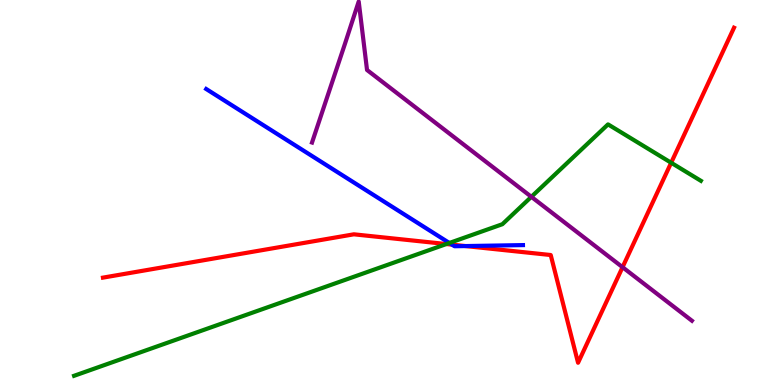[{'lines': ['blue', 'red'], 'intersections': [{'x': 5.83, 'y': 3.65}, {'x': 6.01, 'y': 3.61}]}, {'lines': ['green', 'red'], 'intersections': [{'x': 5.76, 'y': 3.66}, {'x': 8.66, 'y': 5.77}]}, {'lines': ['purple', 'red'], 'intersections': [{'x': 8.03, 'y': 3.06}]}, {'lines': ['blue', 'green'], 'intersections': [{'x': 5.8, 'y': 3.69}]}, {'lines': ['blue', 'purple'], 'intersections': []}, {'lines': ['green', 'purple'], 'intersections': [{'x': 6.86, 'y': 4.89}]}]